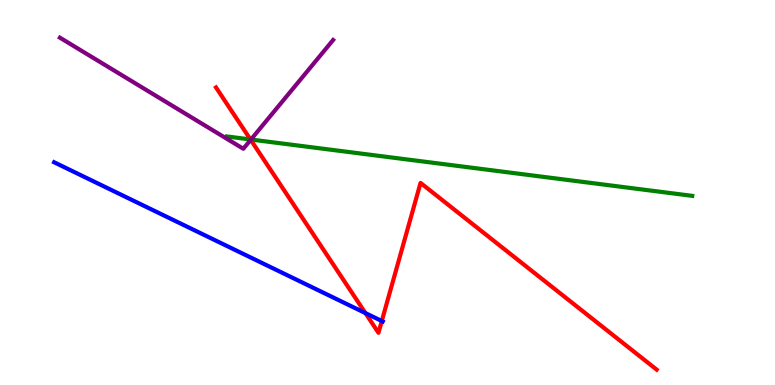[{'lines': ['blue', 'red'], 'intersections': [{'x': 4.72, 'y': 1.87}, {'x': 4.93, 'y': 1.66}]}, {'lines': ['green', 'red'], 'intersections': [{'x': 3.23, 'y': 6.38}]}, {'lines': ['purple', 'red'], 'intersections': [{'x': 3.23, 'y': 6.37}]}, {'lines': ['blue', 'green'], 'intersections': []}, {'lines': ['blue', 'purple'], 'intersections': []}, {'lines': ['green', 'purple'], 'intersections': [{'x': 3.24, 'y': 6.38}]}]